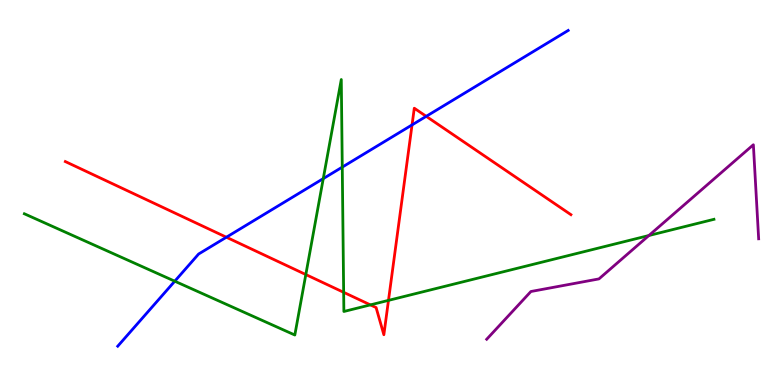[{'lines': ['blue', 'red'], 'intersections': [{'x': 2.92, 'y': 3.84}, {'x': 5.32, 'y': 6.76}, {'x': 5.5, 'y': 6.98}]}, {'lines': ['green', 'red'], 'intersections': [{'x': 3.95, 'y': 2.87}, {'x': 4.43, 'y': 2.41}, {'x': 4.78, 'y': 2.08}, {'x': 5.01, 'y': 2.2}]}, {'lines': ['purple', 'red'], 'intersections': []}, {'lines': ['blue', 'green'], 'intersections': [{'x': 2.26, 'y': 2.7}, {'x': 4.17, 'y': 5.36}, {'x': 4.42, 'y': 5.66}]}, {'lines': ['blue', 'purple'], 'intersections': []}, {'lines': ['green', 'purple'], 'intersections': [{'x': 8.37, 'y': 3.88}]}]